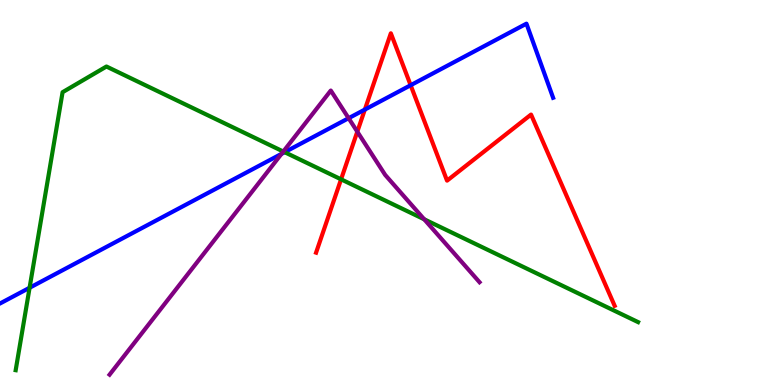[{'lines': ['blue', 'red'], 'intersections': [{'x': 4.71, 'y': 7.15}, {'x': 5.3, 'y': 7.79}]}, {'lines': ['green', 'red'], 'intersections': [{'x': 4.4, 'y': 5.34}]}, {'lines': ['purple', 'red'], 'intersections': [{'x': 4.61, 'y': 6.58}]}, {'lines': ['blue', 'green'], 'intersections': [{'x': 0.382, 'y': 2.53}, {'x': 3.67, 'y': 6.05}]}, {'lines': ['blue', 'purple'], 'intersections': [{'x': 3.63, 'y': 6.0}, {'x': 4.5, 'y': 6.93}]}, {'lines': ['green', 'purple'], 'intersections': [{'x': 3.66, 'y': 6.06}, {'x': 5.47, 'y': 4.3}]}]